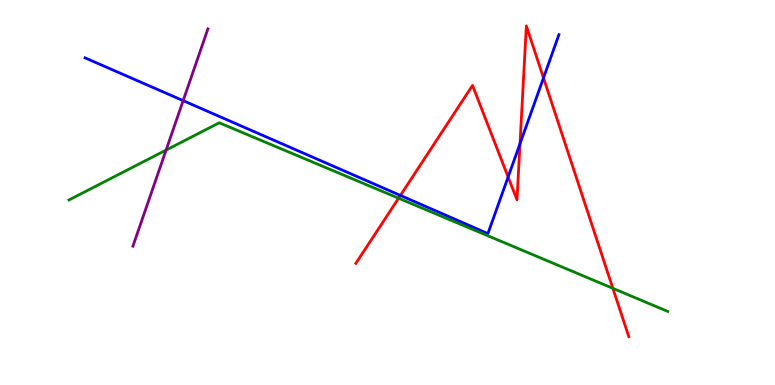[{'lines': ['blue', 'red'], 'intersections': [{'x': 5.17, 'y': 4.92}, {'x': 6.56, 'y': 5.4}, {'x': 6.71, 'y': 6.27}, {'x': 7.01, 'y': 7.98}]}, {'lines': ['green', 'red'], 'intersections': [{'x': 5.14, 'y': 4.85}, {'x': 7.91, 'y': 2.51}]}, {'lines': ['purple', 'red'], 'intersections': []}, {'lines': ['blue', 'green'], 'intersections': []}, {'lines': ['blue', 'purple'], 'intersections': [{'x': 2.36, 'y': 7.39}]}, {'lines': ['green', 'purple'], 'intersections': [{'x': 2.14, 'y': 6.1}]}]